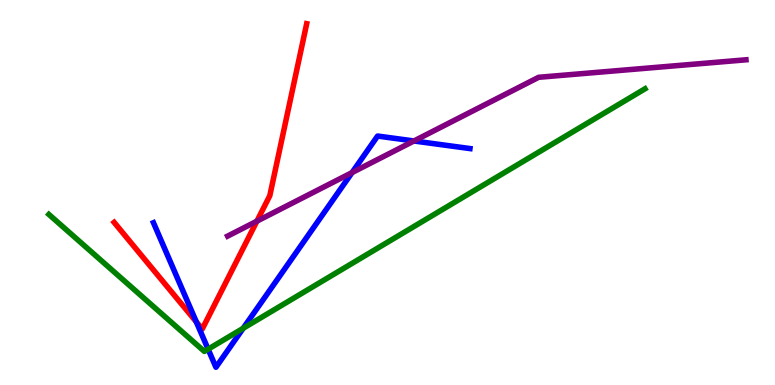[{'lines': ['blue', 'red'], 'intersections': [{'x': 2.53, 'y': 1.64}]}, {'lines': ['green', 'red'], 'intersections': []}, {'lines': ['purple', 'red'], 'intersections': [{'x': 3.31, 'y': 4.26}]}, {'lines': ['blue', 'green'], 'intersections': [{'x': 2.69, 'y': 0.931}, {'x': 3.14, 'y': 1.47}]}, {'lines': ['blue', 'purple'], 'intersections': [{'x': 4.54, 'y': 5.52}, {'x': 5.34, 'y': 6.34}]}, {'lines': ['green', 'purple'], 'intersections': []}]